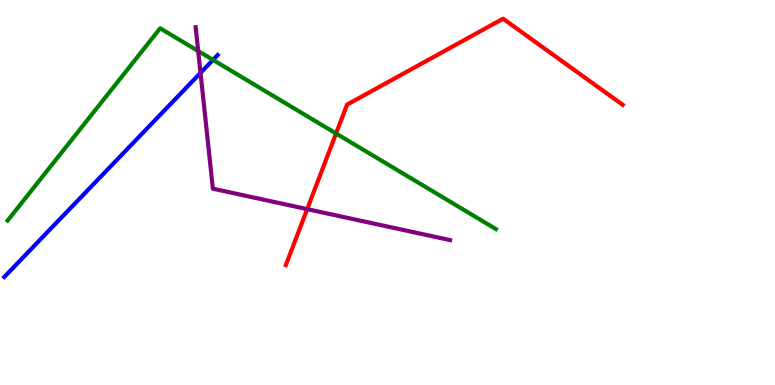[{'lines': ['blue', 'red'], 'intersections': []}, {'lines': ['green', 'red'], 'intersections': [{'x': 4.34, 'y': 6.53}]}, {'lines': ['purple', 'red'], 'intersections': [{'x': 3.96, 'y': 4.57}]}, {'lines': ['blue', 'green'], 'intersections': [{'x': 2.75, 'y': 8.44}]}, {'lines': ['blue', 'purple'], 'intersections': [{'x': 2.59, 'y': 8.11}]}, {'lines': ['green', 'purple'], 'intersections': [{'x': 2.56, 'y': 8.67}]}]